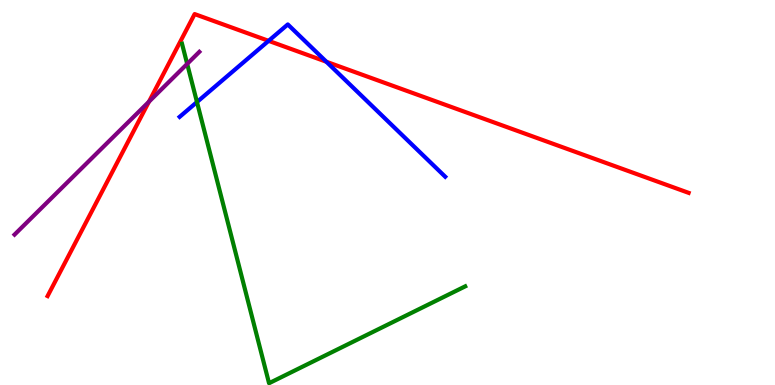[{'lines': ['blue', 'red'], 'intersections': [{'x': 3.47, 'y': 8.94}, {'x': 4.21, 'y': 8.4}]}, {'lines': ['green', 'red'], 'intersections': []}, {'lines': ['purple', 'red'], 'intersections': [{'x': 1.92, 'y': 7.36}]}, {'lines': ['blue', 'green'], 'intersections': [{'x': 2.54, 'y': 7.35}]}, {'lines': ['blue', 'purple'], 'intersections': []}, {'lines': ['green', 'purple'], 'intersections': [{'x': 2.42, 'y': 8.34}]}]